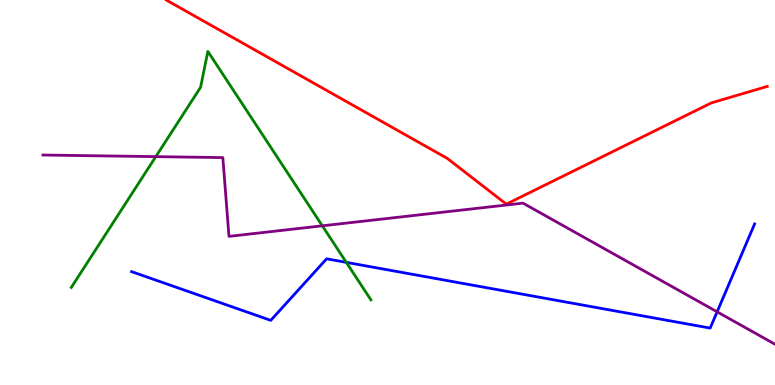[{'lines': ['blue', 'red'], 'intersections': []}, {'lines': ['green', 'red'], 'intersections': []}, {'lines': ['purple', 'red'], 'intersections': []}, {'lines': ['blue', 'green'], 'intersections': [{'x': 4.47, 'y': 3.19}]}, {'lines': ['blue', 'purple'], 'intersections': [{'x': 9.25, 'y': 1.9}]}, {'lines': ['green', 'purple'], 'intersections': [{'x': 2.01, 'y': 5.93}, {'x': 4.16, 'y': 4.13}]}]